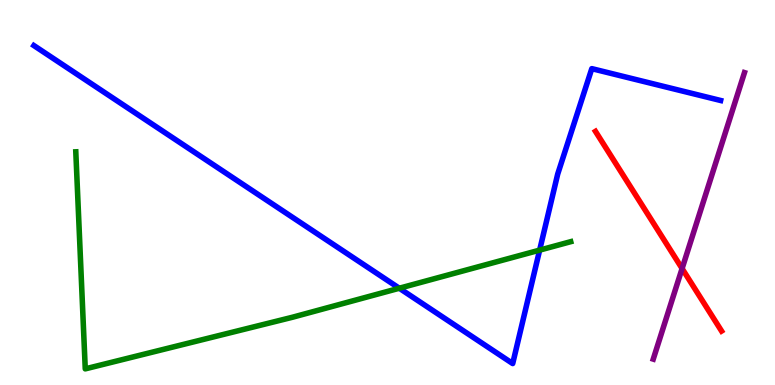[{'lines': ['blue', 'red'], 'intersections': []}, {'lines': ['green', 'red'], 'intersections': []}, {'lines': ['purple', 'red'], 'intersections': [{'x': 8.8, 'y': 3.03}]}, {'lines': ['blue', 'green'], 'intersections': [{'x': 5.15, 'y': 2.51}, {'x': 6.96, 'y': 3.5}]}, {'lines': ['blue', 'purple'], 'intersections': []}, {'lines': ['green', 'purple'], 'intersections': []}]